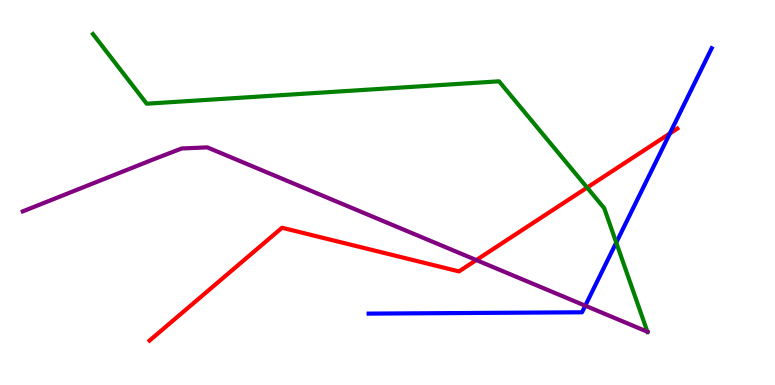[{'lines': ['blue', 'red'], 'intersections': [{'x': 8.64, 'y': 6.53}]}, {'lines': ['green', 'red'], 'intersections': [{'x': 7.58, 'y': 5.13}]}, {'lines': ['purple', 'red'], 'intersections': [{'x': 6.15, 'y': 3.25}]}, {'lines': ['blue', 'green'], 'intersections': [{'x': 7.95, 'y': 3.7}]}, {'lines': ['blue', 'purple'], 'intersections': [{'x': 7.55, 'y': 2.06}]}, {'lines': ['green', 'purple'], 'intersections': [{'x': 8.35, 'y': 1.38}]}]